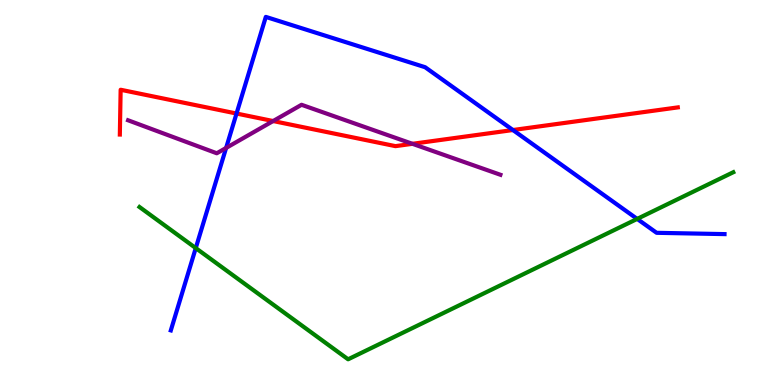[{'lines': ['blue', 'red'], 'intersections': [{'x': 3.05, 'y': 7.05}, {'x': 6.62, 'y': 6.62}]}, {'lines': ['green', 'red'], 'intersections': []}, {'lines': ['purple', 'red'], 'intersections': [{'x': 3.52, 'y': 6.86}, {'x': 5.32, 'y': 6.26}]}, {'lines': ['blue', 'green'], 'intersections': [{'x': 2.53, 'y': 3.56}, {'x': 8.22, 'y': 4.31}]}, {'lines': ['blue', 'purple'], 'intersections': [{'x': 2.92, 'y': 6.16}]}, {'lines': ['green', 'purple'], 'intersections': []}]